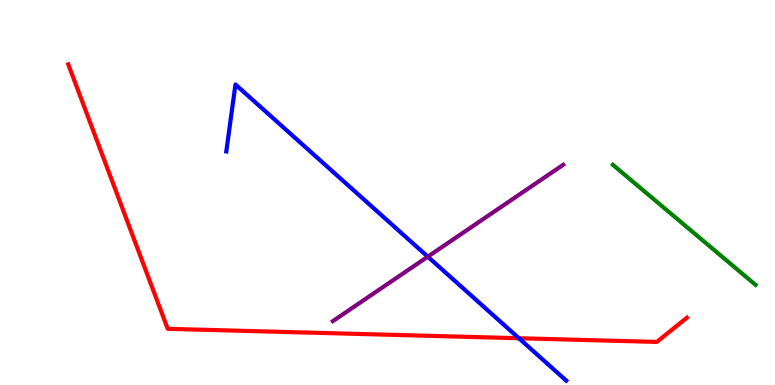[{'lines': ['blue', 'red'], 'intersections': [{'x': 6.7, 'y': 1.21}]}, {'lines': ['green', 'red'], 'intersections': []}, {'lines': ['purple', 'red'], 'intersections': []}, {'lines': ['blue', 'green'], 'intersections': []}, {'lines': ['blue', 'purple'], 'intersections': [{'x': 5.52, 'y': 3.33}]}, {'lines': ['green', 'purple'], 'intersections': []}]